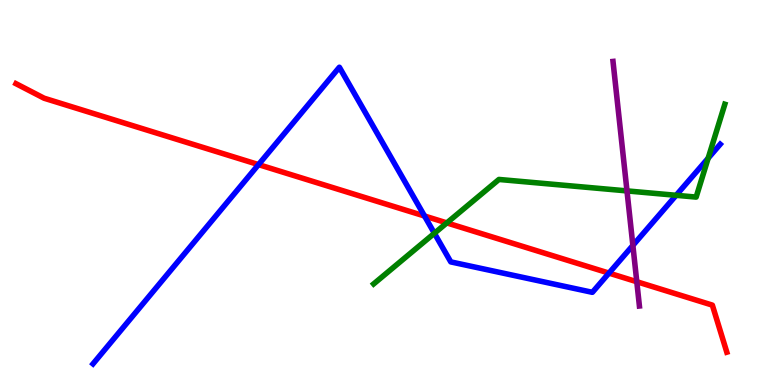[{'lines': ['blue', 'red'], 'intersections': [{'x': 3.34, 'y': 5.72}, {'x': 5.48, 'y': 4.39}, {'x': 7.86, 'y': 2.91}]}, {'lines': ['green', 'red'], 'intersections': [{'x': 5.77, 'y': 4.21}]}, {'lines': ['purple', 'red'], 'intersections': [{'x': 8.22, 'y': 2.68}]}, {'lines': ['blue', 'green'], 'intersections': [{'x': 5.61, 'y': 3.94}, {'x': 8.72, 'y': 4.93}, {'x': 9.14, 'y': 5.89}]}, {'lines': ['blue', 'purple'], 'intersections': [{'x': 8.17, 'y': 3.63}]}, {'lines': ['green', 'purple'], 'intersections': [{'x': 8.09, 'y': 5.04}]}]